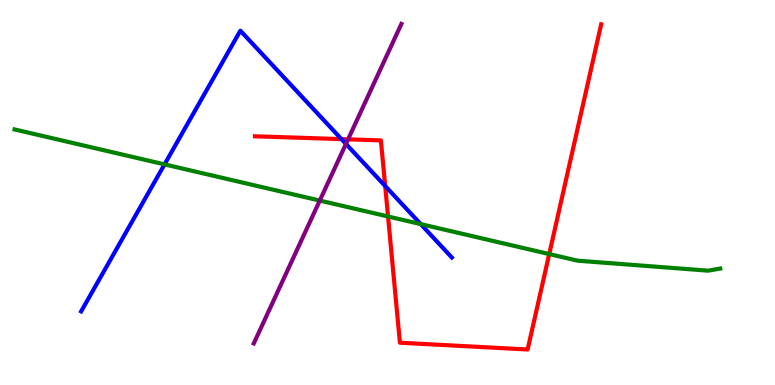[{'lines': ['blue', 'red'], 'intersections': [{'x': 4.41, 'y': 6.39}, {'x': 4.97, 'y': 5.17}]}, {'lines': ['green', 'red'], 'intersections': [{'x': 5.01, 'y': 4.38}, {'x': 7.09, 'y': 3.4}]}, {'lines': ['purple', 'red'], 'intersections': [{'x': 4.49, 'y': 6.38}]}, {'lines': ['blue', 'green'], 'intersections': [{'x': 2.12, 'y': 5.73}, {'x': 5.43, 'y': 4.18}]}, {'lines': ['blue', 'purple'], 'intersections': [{'x': 4.46, 'y': 6.26}]}, {'lines': ['green', 'purple'], 'intersections': [{'x': 4.13, 'y': 4.79}]}]